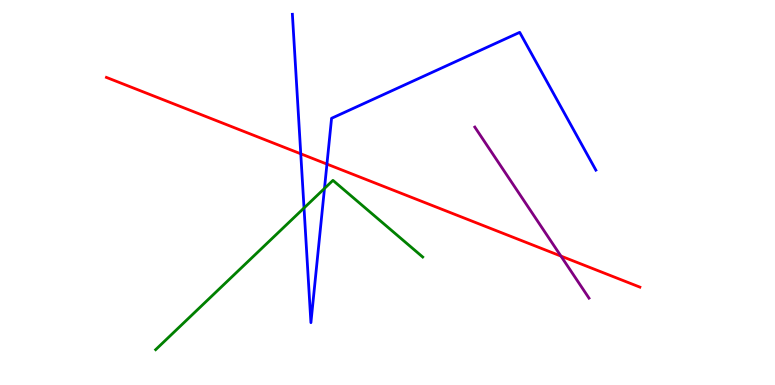[{'lines': ['blue', 'red'], 'intersections': [{'x': 3.88, 'y': 6.01}, {'x': 4.22, 'y': 5.74}]}, {'lines': ['green', 'red'], 'intersections': []}, {'lines': ['purple', 'red'], 'intersections': [{'x': 7.24, 'y': 3.35}]}, {'lines': ['blue', 'green'], 'intersections': [{'x': 3.92, 'y': 4.6}, {'x': 4.19, 'y': 5.1}]}, {'lines': ['blue', 'purple'], 'intersections': []}, {'lines': ['green', 'purple'], 'intersections': []}]